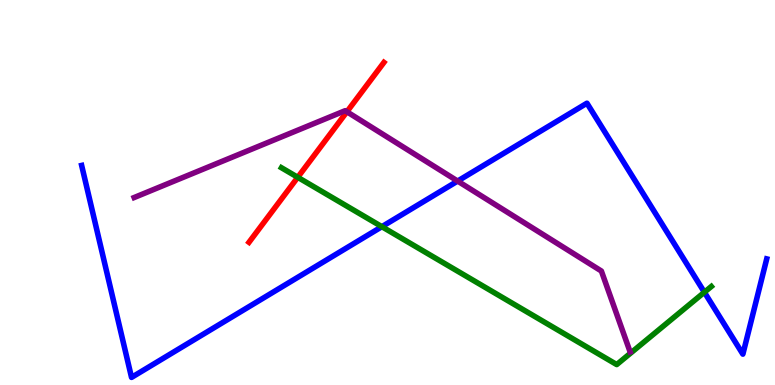[{'lines': ['blue', 'red'], 'intersections': []}, {'lines': ['green', 'red'], 'intersections': [{'x': 3.84, 'y': 5.39}]}, {'lines': ['purple', 'red'], 'intersections': [{'x': 4.48, 'y': 7.1}]}, {'lines': ['blue', 'green'], 'intersections': [{'x': 4.93, 'y': 4.11}, {'x': 9.09, 'y': 2.41}]}, {'lines': ['blue', 'purple'], 'intersections': [{'x': 5.9, 'y': 5.3}]}, {'lines': ['green', 'purple'], 'intersections': []}]